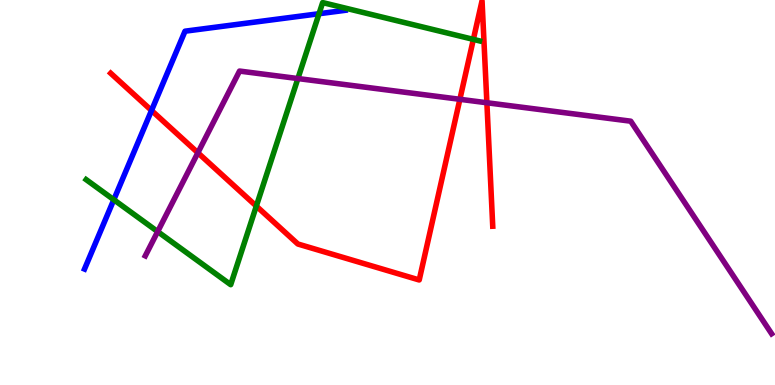[{'lines': ['blue', 'red'], 'intersections': [{'x': 1.96, 'y': 7.13}]}, {'lines': ['green', 'red'], 'intersections': [{'x': 3.31, 'y': 4.65}, {'x': 6.11, 'y': 8.98}]}, {'lines': ['purple', 'red'], 'intersections': [{'x': 2.55, 'y': 6.03}, {'x': 5.93, 'y': 7.42}, {'x': 6.28, 'y': 7.33}]}, {'lines': ['blue', 'green'], 'intersections': [{'x': 1.47, 'y': 4.81}, {'x': 4.12, 'y': 9.64}]}, {'lines': ['blue', 'purple'], 'intersections': []}, {'lines': ['green', 'purple'], 'intersections': [{'x': 2.03, 'y': 3.98}, {'x': 3.84, 'y': 7.96}]}]